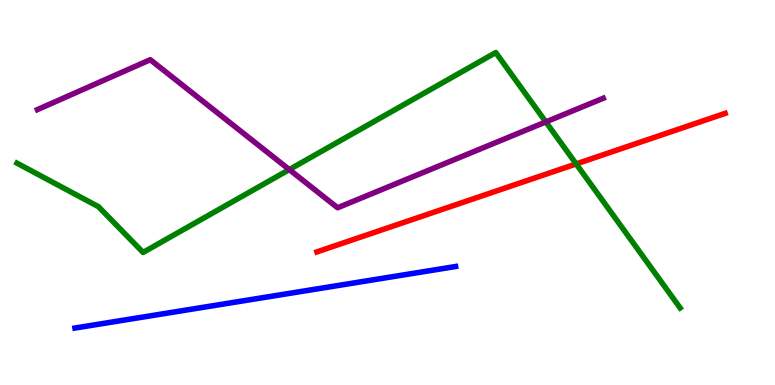[{'lines': ['blue', 'red'], 'intersections': []}, {'lines': ['green', 'red'], 'intersections': [{'x': 7.43, 'y': 5.74}]}, {'lines': ['purple', 'red'], 'intersections': []}, {'lines': ['blue', 'green'], 'intersections': []}, {'lines': ['blue', 'purple'], 'intersections': []}, {'lines': ['green', 'purple'], 'intersections': [{'x': 3.73, 'y': 5.6}, {'x': 7.04, 'y': 6.83}]}]